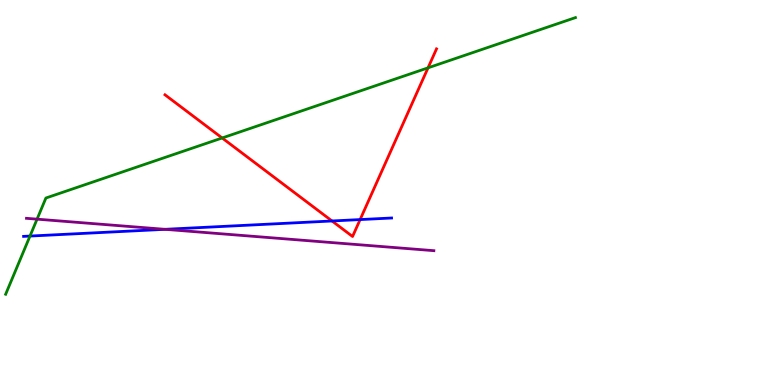[{'lines': ['blue', 'red'], 'intersections': [{'x': 4.28, 'y': 4.26}, {'x': 4.65, 'y': 4.3}]}, {'lines': ['green', 'red'], 'intersections': [{'x': 2.87, 'y': 6.42}, {'x': 5.52, 'y': 8.24}]}, {'lines': ['purple', 'red'], 'intersections': []}, {'lines': ['blue', 'green'], 'intersections': [{'x': 0.387, 'y': 3.87}]}, {'lines': ['blue', 'purple'], 'intersections': [{'x': 2.13, 'y': 4.04}]}, {'lines': ['green', 'purple'], 'intersections': [{'x': 0.478, 'y': 4.31}]}]